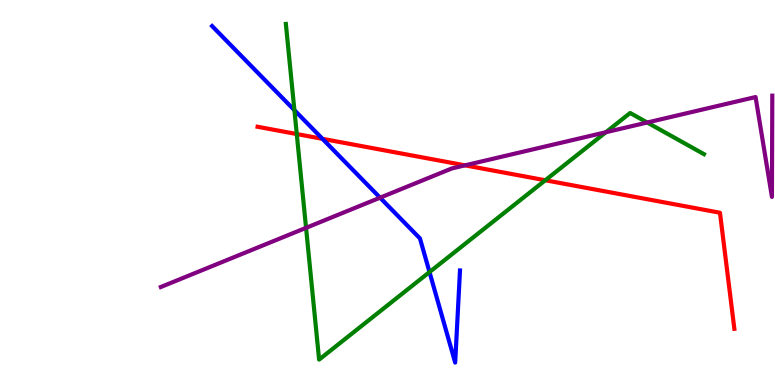[{'lines': ['blue', 'red'], 'intersections': [{'x': 4.16, 'y': 6.39}]}, {'lines': ['green', 'red'], 'intersections': [{'x': 3.83, 'y': 6.52}, {'x': 7.04, 'y': 5.32}]}, {'lines': ['purple', 'red'], 'intersections': [{'x': 6.0, 'y': 5.71}]}, {'lines': ['blue', 'green'], 'intersections': [{'x': 3.8, 'y': 7.14}, {'x': 5.54, 'y': 2.93}]}, {'lines': ['blue', 'purple'], 'intersections': [{'x': 4.9, 'y': 4.87}]}, {'lines': ['green', 'purple'], 'intersections': [{'x': 3.95, 'y': 4.08}, {'x': 7.82, 'y': 6.57}, {'x': 8.35, 'y': 6.82}]}]